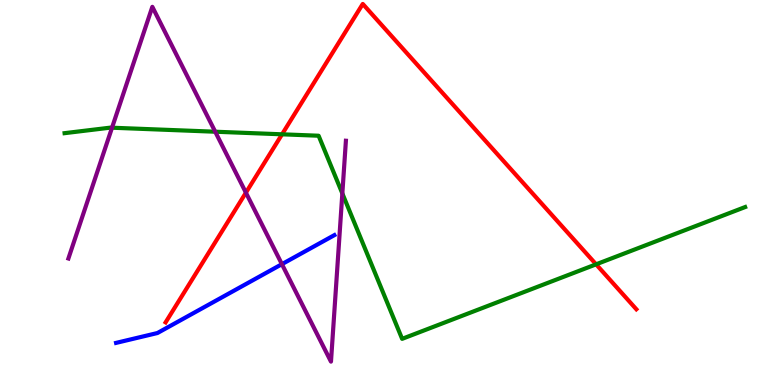[{'lines': ['blue', 'red'], 'intersections': []}, {'lines': ['green', 'red'], 'intersections': [{'x': 3.64, 'y': 6.51}, {'x': 7.69, 'y': 3.13}]}, {'lines': ['purple', 'red'], 'intersections': [{'x': 3.17, 'y': 5.0}]}, {'lines': ['blue', 'green'], 'intersections': []}, {'lines': ['blue', 'purple'], 'intersections': [{'x': 3.64, 'y': 3.14}]}, {'lines': ['green', 'purple'], 'intersections': [{'x': 1.45, 'y': 6.68}, {'x': 2.78, 'y': 6.58}, {'x': 4.42, 'y': 4.98}]}]